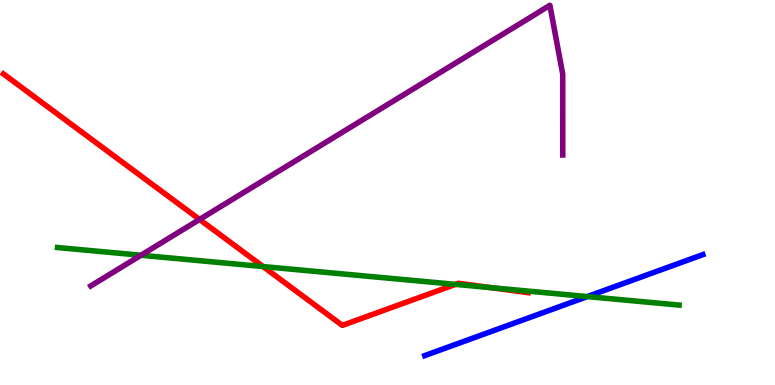[{'lines': ['blue', 'red'], 'intersections': []}, {'lines': ['green', 'red'], 'intersections': [{'x': 3.39, 'y': 3.08}, {'x': 5.88, 'y': 2.61}, {'x': 6.34, 'y': 2.53}]}, {'lines': ['purple', 'red'], 'intersections': [{'x': 2.58, 'y': 4.3}]}, {'lines': ['blue', 'green'], 'intersections': [{'x': 7.58, 'y': 2.3}]}, {'lines': ['blue', 'purple'], 'intersections': []}, {'lines': ['green', 'purple'], 'intersections': [{'x': 1.82, 'y': 3.37}]}]